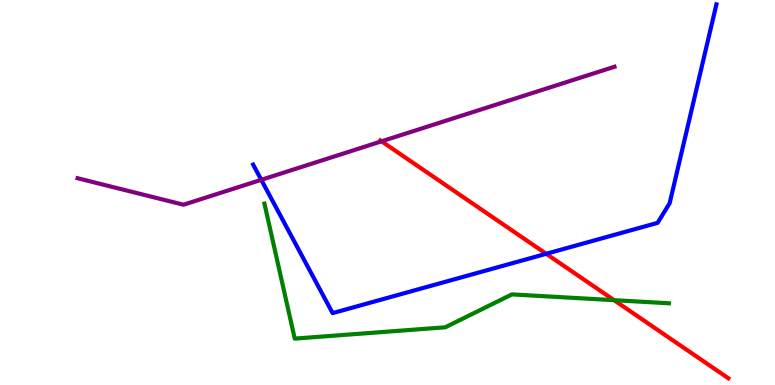[{'lines': ['blue', 'red'], 'intersections': [{'x': 7.05, 'y': 3.41}]}, {'lines': ['green', 'red'], 'intersections': [{'x': 7.92, 'y': 2.2}]}, {'lines': ['purple', 'red'], 'intersections': [{'x': 4.92, 'y': 6.33}]}, {'lines': ['blue', 'green'], 'intersections': []}, {'lines': ['blue', 'purple'], 'intersections': [{'x': 3.37, 'y': 5.33}]}, {'lines': ['green', 'purple'], 'intersections': []}]